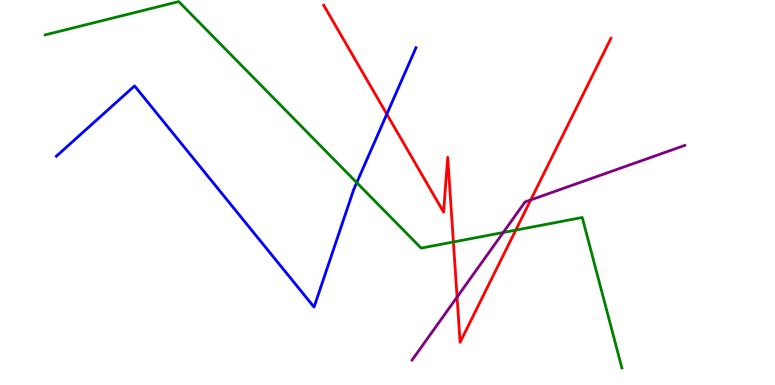[{'lines': ['blue', 'red'], 'intersections': [{'x': 4.99, 'y': 7.04}]}, {'lines': ['green', 'red'], 'intersections': [{'x': 5.85, 'y': 3.72}, {'x': 6.65, 'y': 4.02}]}, {'lines': ['purple', 'red'], 'intersections': [{'x': 5.9, 'y': 2.28}, {'x': 6.85, 'y': 4.81}]}, {'lines': ['blue', 'green'], 'intersections': [{'x': 4.6, 'y': 5.26}]}, {'lines': ['blue', 'purple'], 'intersections': []}, {'lines': ['green', 'purple'], 'intersections': [{'x': 6.49, 'y': 3.96}]}]